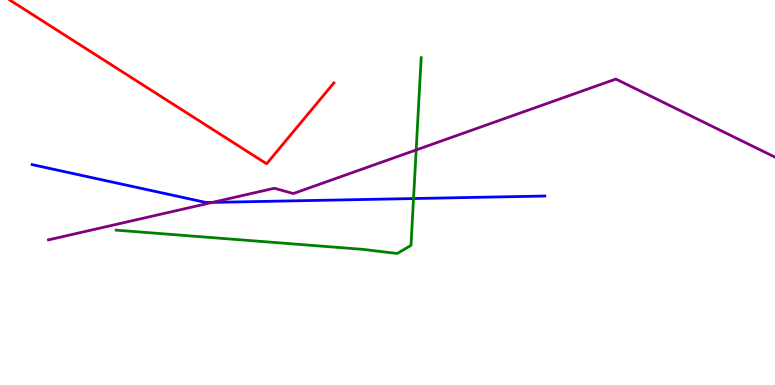[{'lines': ['blue', 'red'], 'intersections': []}, {'lines': ['green', 'red'], 'intersections': []}, {'lines': ['purple', 'red'], 'intersections': []}, {'lines': ['blue', 'green'], 'intersections': [{'x': 5.34, 'y': 4.84}]}, {'lines': ['blue', 'purple'], 'intersections': [{'x': 2.74, 'y': 4.74}]}, {'lines': ['green', 'purple'], 'intersections': [{'x': 5.37, 'y': 6.11}]}]